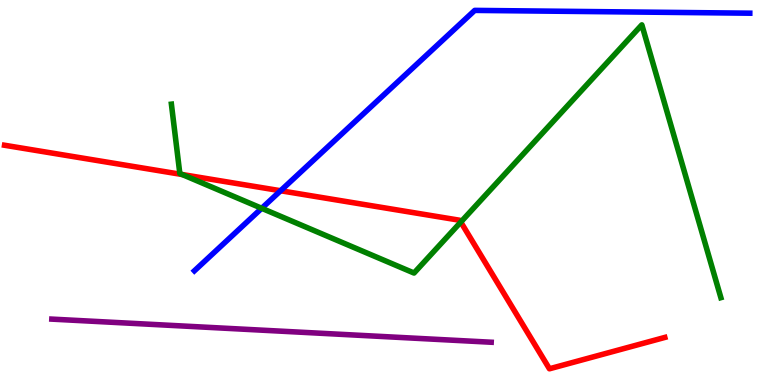[{'lines': ['blue', 'red'], 'intersections': [{'x': 3.62, 'y': 5.05}]}, {'lines': ['green', 'red'], 'intersections': [{'x': 2.35, 'y': 5.47}, {'x': 5.95, 'y': 4.23}]}, {'lines': ['purple', 'red'], 'intersections': []}, {'lines': ['blue', 'green'], 'intersections': [{'x': 3.38, 'y': 4.59}]}, {'lines': ['blue', 'purple'], 'intersections': []}, {'lines': ['green', 'purple'], 'intersections': []}]